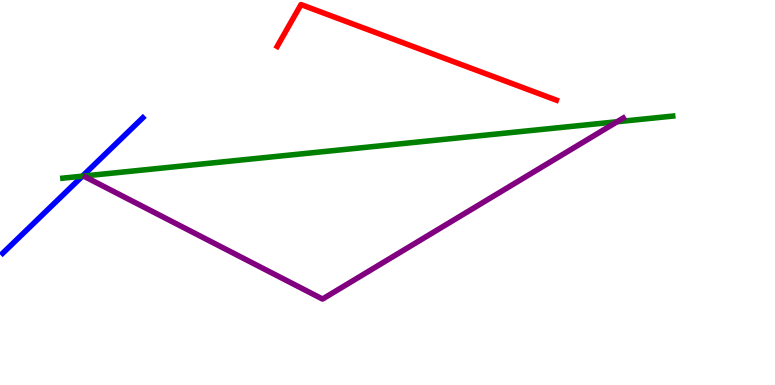[{'lines': ['blue', 'red'], 'intersections': []}, {'lines': ['green', 'red'], 'intersections': []}, {'lines': ['purple', 'red'], 'intersections': []}, {'lines': ['blue', 'green'], 'intersections': [{'x': 1.06, 'y': 5.42}]}, {'lines': ['blue', 'purple'], 'intersections': []}, {'lines': ['green', 'purple'], 'intersections': [{'x': 7.96, 'y': 6.84}]}]